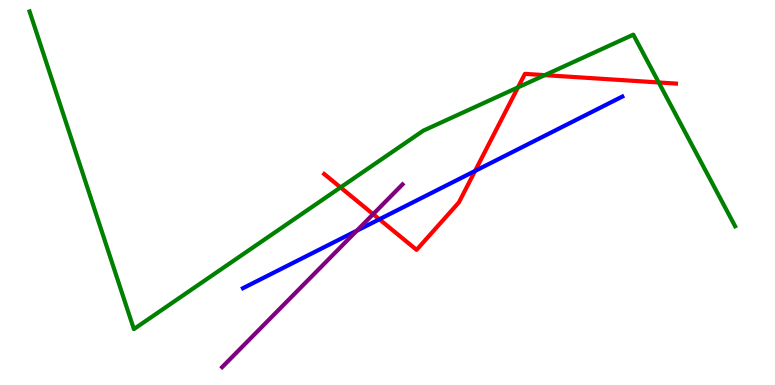[{'lines': ['blue', 'red'], 'intersections': [{'x': 4.9, 'y': 4.3}, {'x': 6.13, 'y': 5.56}]}, {'lines': ['green', 'red'], 'intersections': [{'x': 4.39, 'y': 5.13}, {'x': 6.68, 'y': 7.73}, {'x': 7.03, 'y': 8.05}, {'x': 8.5, 'y': 7.86}]}, {'lines': ['purple', 'red'], 'intersections': [{'x': 4.81, 'y': 4.44}]}, {'lines': ['blue', 'green'], 'intersections': []}, {'lines': ['blue', 'purple'], 'intersections': [{'x': 4.6, 'y': 4.01}]}, {'lines': ['green', 'purple'], 'intersections': []}]